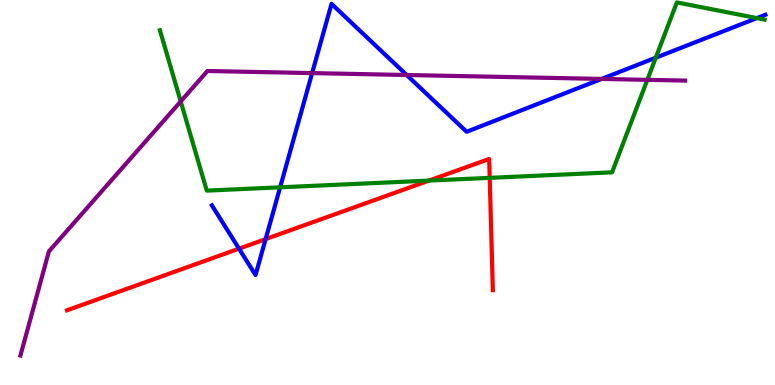[{'lines': ['blue', 'red'], 'intersections': [{'x': 3.08, 'y': 3.54}, {'x': 3.43, 'y': 3.79}]}, {'lines': ['green', 'red'], 'intersections': [{'x': 5.53, 'y': 5.31}, {'x': 6.32, 'y': 5.38}]}, {'lines': ['purple', 'red'], 'intersections': []}, {'lines': ['blue', 'green'], 'intersections': [{'x': 3.61, 'y': 5.13}, {'x': 8.46, 'y': 8.5}, {'x': 9.77, 'y': 9.53}]}, {'lines': ['blue', 'purple'], 'intersections': [{'x': 4.03, 'y': 8.1}, {'x': 5.25, 'y': 8.05}, {'x': 7.76, 'y': 7.95}]}, {'lines': ['green', 'purple'], 'intersections': [{'x': 2.33, 'y': 7.37}, {'x': 8.35, 'y': 7.93}]}]